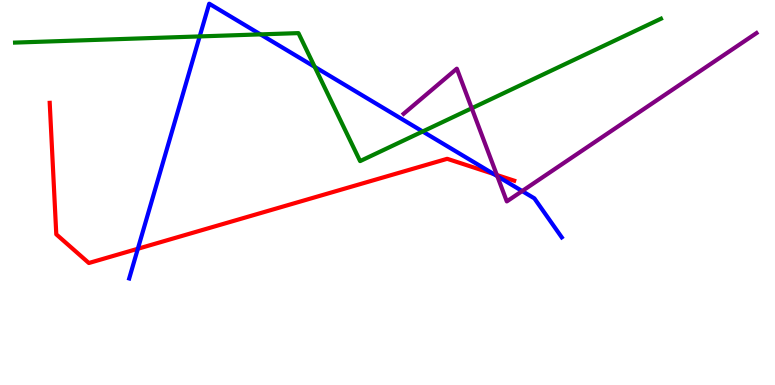[{'lines': ['blue', 'red'], 'intersections': [{'x': 1.78, 'y': 3.54}, {'x': 6.37, 'y': 5.48}]}, {'lines': ['green', 'red'], 'intersections': []}, {'lines': ['purple', 'red'], 'intersections': [{'x': 6.41, 'y': 5.45}]}, {'lines': ['blue', 'green'], 'intersections': [{'x': 2.58, 'y': 9.05}, {'x': 3.36, 'y': 9.11}, {'x': 4.06, 'y': 8.26}, {'x': 5.45, 'y': 6.58}]}, {'lines': ['blue', 'purple'], 'intersections': [{'x': 6.42, 'y': 5.42}, {'x': 6.74, 'y': 5.04}]}, {'lines': ['green', 'purple'], 'intersections': [{'x': 6.09, 'y': 7.19}]}]